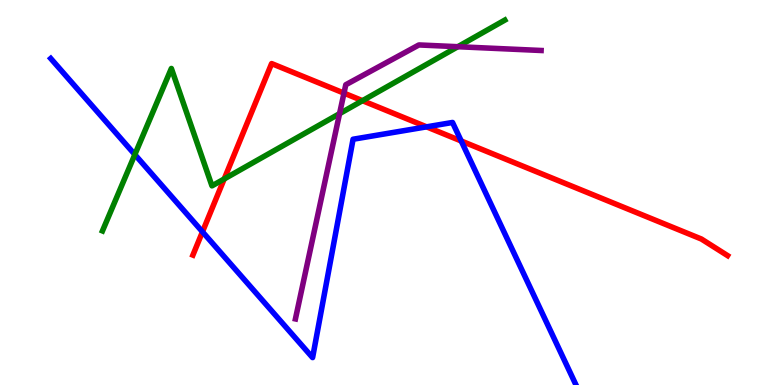[{'lines': ['blue', 'red'], 'intersections': [{'x': 2.61, 'y': 3.98}, {'x': 5.5, 'y': 6.71}, {'x': 5.95, 'y': 6.34}]}, {'lines': ['green', 'red'], 'intersections': [{'x': 2.89, 'y': 5.35}, {'x': 4.68, 'y': 7.38}]}, {'lines': ['purple', 'red'], 'intersections': [{'x': 4.44, 'y': 7.58}]}, {'lines': ['blue', 'green'], 'intersections': [{'x': 1.74, 'y': 5.99}]}, {'lines': ['blue', 'purple'], 'intersections': []}, {'lines': ['green', 'purple'], 'intersections': [{'x': 4.38, 'y': 7.05}, {'x': 5.91, 'y': 8.79}]}]